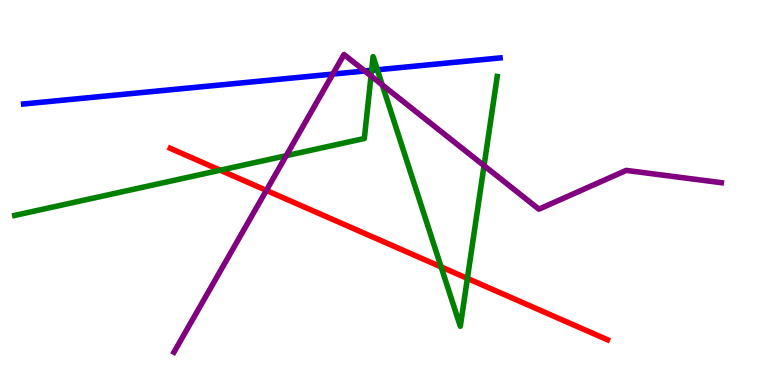[{'lines': ['blue', 'red'], 'intersections': []}, {'lines': ['green', 'red'], 'intersections': [{'x': 2.84, 'y': 5.58}, {'x': 5.69, 'y': 3.07}, {'x': 6.03, 'y': 2.77}]}, {'lines': ['purple', 'red'], 'intersections': [{'x': 3.44, 'y': 5.05}]}, {'lines': ['blue', 'green'], 'intersections': [{'x': 4.8, 'y': 8.17}, {'x': 4.87, 'y': 8.19}]}, {'lines': ['blue', 'purple'], 'intersections': [{'x': 4.29, 'y': 8.08}, {'x': 4.71, 'y': 8.16}]}, {'lines': ['green', 'purple'], 'intersections': [{'x': 3.69, 'y': 5.96}, {'x': 4.79, 'y': 8.03}, {'x': 4.93, 'y': 7.8}, {'x': 6.25, 'y': 5.7}]}]